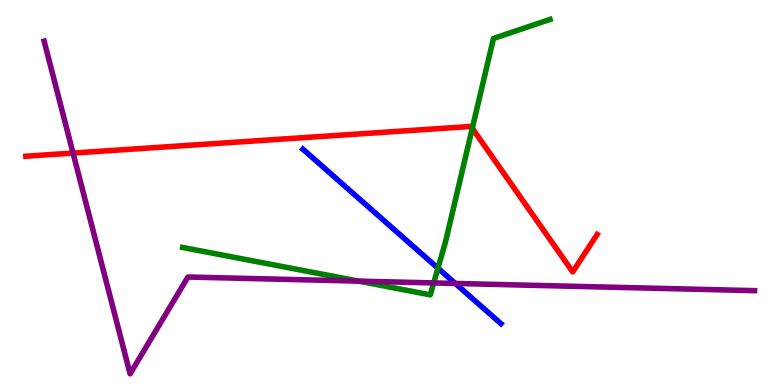[{'lines': ['blue', 'red'], 'intersections': []}, {'lines': ['green', 'red'], 'intersections': [{'x': 6.09, 'y': 6.67}]}, {'lines': ['purple', 'red'], 'intersections': [{'x': 0.943, 'y': 6.02}]}, {'lines': ['blue', 'green'], 'intersections': [{'x': 5.65, 'y': 3.03}]}, {'lines': ['blue', 'purple'], 'intersections': [{'x': 5.87, 'y': 2.64}]}, {'lines': ['green', 'purple'], 'intersections': [{'x': 4.63, 'y': 2.7}, {'x': 5.6, 'y': 2.65}]}]